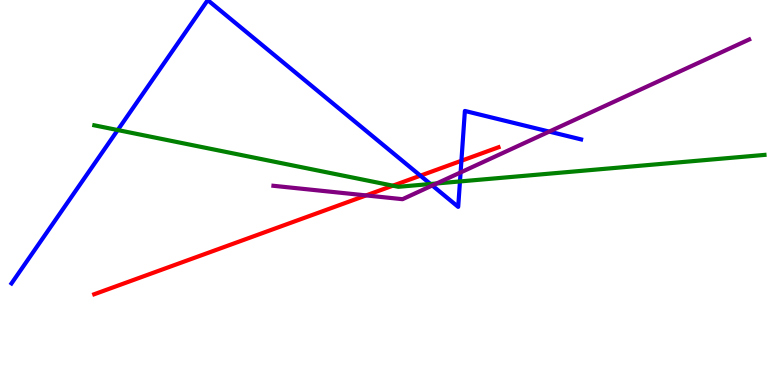[{'lines': ['blue', 'red'], 'intersections': [{'x': 5.42, 'y': 5.44}, {'x': 5.95, 'y': 5.82}]}, {'lines': ['green', 'red'], 'intersections': [{'x': 5.07, 'y': 5.18}]}, {'lines': ['purple', 'red'], 'intersections': [{'x': 4.72, 'y': 4.92}]}, {'lines': ['blue', 'green'], 'intersections': [{'x': 1.52, 'y': 6.62}, {'x': 5.55, 'y': 5.22}, {'x': 5.94, 'y': 5.29}]}, {'lines': ['blue', 'purple'], 'intersections': [{'x': 5.58, 'y': 5.18}, {'x': 5.94, 'y': 5.52}, {'x': 7.09, 'y': 6.58}]}, {'lines': ['green', 'purple'], 'intersections': [{'x': 5.63, 'y': 5.23}]}]